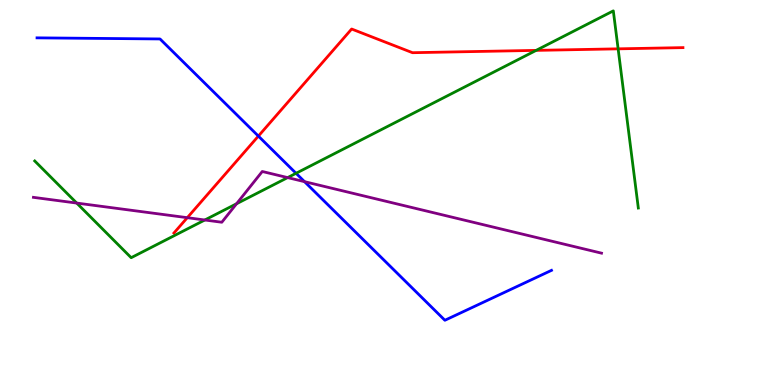[{'lines': ['blue', 'red'], 'intersections': [{'x': 3.33, 'y': 6.47}]}, {'lines': ['green', 'red'], 'intersections': [{'x': 6.92, 'y': 8.69}, {'x': 7.98, 'y': 8.73}]}, {'lines': ['purple', 'red'], 'intersections': [{'x': 2.42, 'y': 4.35}]}, {'lines': ['blue', 'green'], 'intersections': [{'x': 3.82, 'y': 5.5}]}, {'lines': ['blue', 'purple'], 'intersections': [{'x': 3.93, 'y': 5.28}]}, {'lines': ['green', 'purple'], 'intersections': [{'x': 0.99, 'y': 4.73}, {'x': 2.64, 'y': 4.29}, {'x': 3.05, 'y': 4.71}, {'x': 3.71, 'y': 5.39}]}]